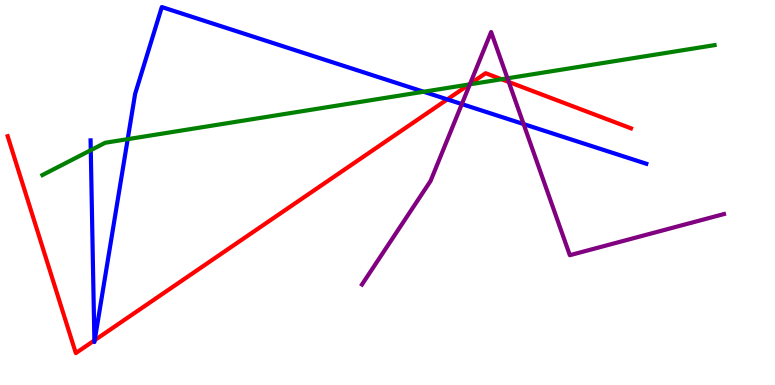[{'lines': ['blue', 'red'], 'intersections': [{'x': 1.22, 'y': 1.16}, {'x': 1.22, 'y': 1.16}, {'x': 5.77, 'y': 7.42}]}, {'lines': ['green', 'red'], 'intersections': [{'x': 6.05, 'y': 7.81}, {'x': 6.47, 'y': 7.94}]}, {'lines': ['purple', 'red'], 'intersections': [{'x': 6.07, 'y': 7.82}, {'x': 6.56, 'y': 7.87}]}, {'lines': ['blue', 'green'], 'intersections': [{'x': 1.17, 'y': 6.1}, {'x': 1.65, 'y': 6.39}, {'x': 5.47, 'y': 7.62}]}, {'lines': ['blue', 'purple'], 'intersections': [{'x': 5.96, 'y': 7.3}, {'x': 6.76, 'y': 6.78}]}, {'lines': ['green', 'purple'], 'intersections': [{'x': 6.06, 'y': 7.81}, {'x': 6.55, 'y': 7.97}]}]